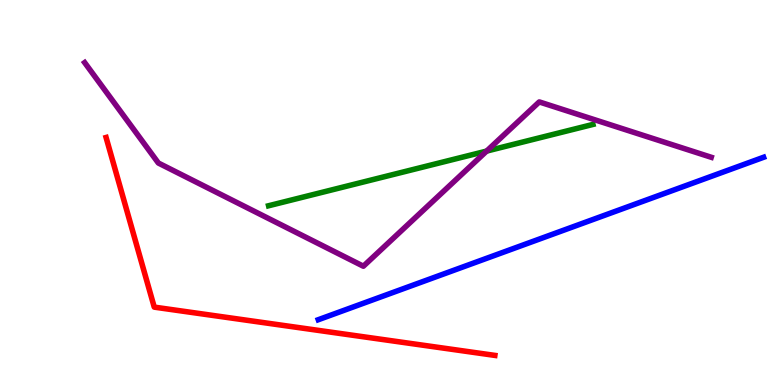[{'lines': ['blue', 'red'], 'intersections': []}, {'lines': ['green', 'red'], 'intersections': []}, {'lines': ['purple', 'red'], 'intersections': []}, {'lines': ['blue', 'green'], 'intersections': []}, {'lines': ['blue', 'purple'], 'intersections': []}, {'lines': ['green', 'purple'], 'intersections': [{'x': 6.28, 'y': 6.08}]}]